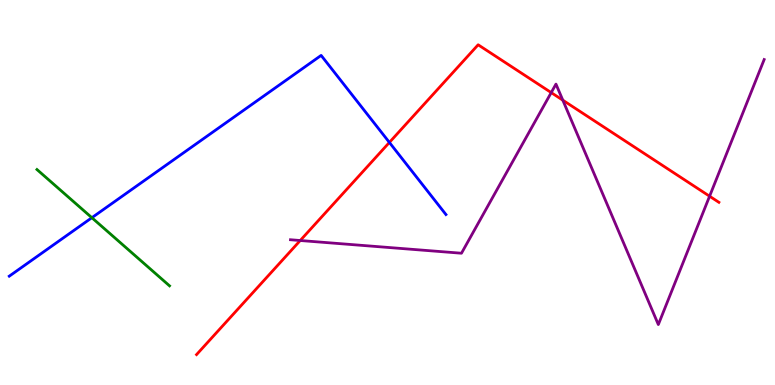[{'lines': ['blue', 'red'], 'intersections': [{'x': 5.02, 'y': 6.3}]}, {'lines': ['green', 'red'], 'intersections': []}, {'lines': ['purple', 'red'], 'intersections': [{'x': 3.87, 'y': 3.75}, {'x': 7.11, 'y': 7.59}, {'x': 7.26, 'y': 7.4}, {'x': 9.16, 'y': 4.9}]}, {'lines': ['blue', 'green'], 'intersections': [{'x': 1.19, 'y': 4.35}]}, {'lines': ['blue', 'purple'], 'intersections': []}, {'lines': ['green', 'purple'], 'intersections': []}]